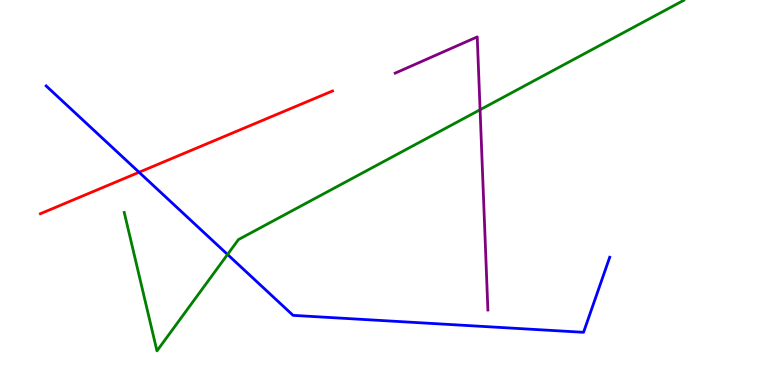[{'lines': ['blue', 'red'], 'intersections': [{'x': 1.79, 'y': 5.53}]}, {'lines': ['green', 'red'], 'intersections': []}, {'lines': ['purple', 'red'], 'intersections': []}, {'lines': ['blue', 'green'], 'intersections': [{'x': 2.94, 'y': 3.39}]}, {'lines': ['blue', 'purple'], 'intersections': []}, {'lines': ['green', 'purple'], 'intersections': [{'x': 6.19, 'y': 7.15}]}]